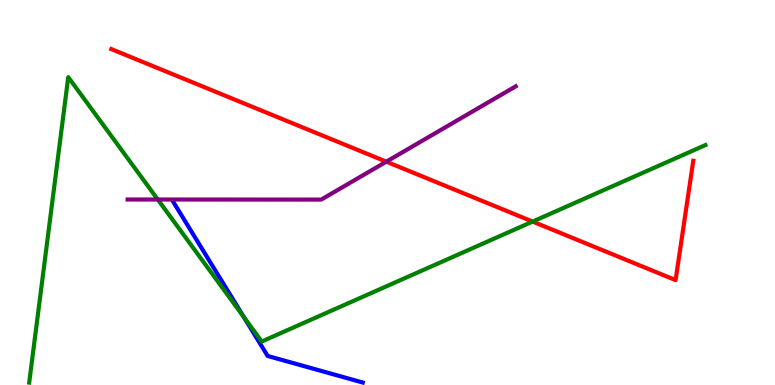[{'lines': ['blue', 'red'], 'intersections': []}, {'lines': ['green', 'red'], 'intersections': [{'x': 6.87, 'y': 4.24}]}, {'lines': ['purple', 'red'], 'intersections': [{'x': 4.98, 'y': 5.8}]}, {'lines': ['blue', 'green'], 'intersections': [{'x': 3.15, 'y': 1.77}]}, {'lines': ['blue', 'purple'], 'intersections': []}, {'lines': ['green', 'purple'], 'intersections': [{'x': 2.04, 'y': 4.82}]}]